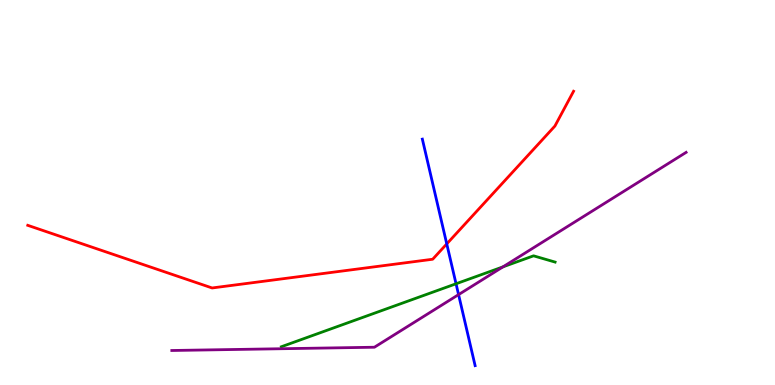[{'lines': ['blue', 'red'], 'intersections': [{'x': 5.76, 'y': 3.66}]}, {'lines': ['green', 'red'], 'intersections': []}, {'lines': ['purple', 'red'], 'intersections': []}, {'lines': ['blue', 'green'], 'intersections': [{'x': 5.88, 'y': 2.63}]}, {'lines': ['blue', 'purple'], 'intersections': [{'x': 5.92, 'y': 2.35}]}, {'lines': ['green', 'purple'], 'intersections': [{'x': 6.49, 'y': 3.07}]}]